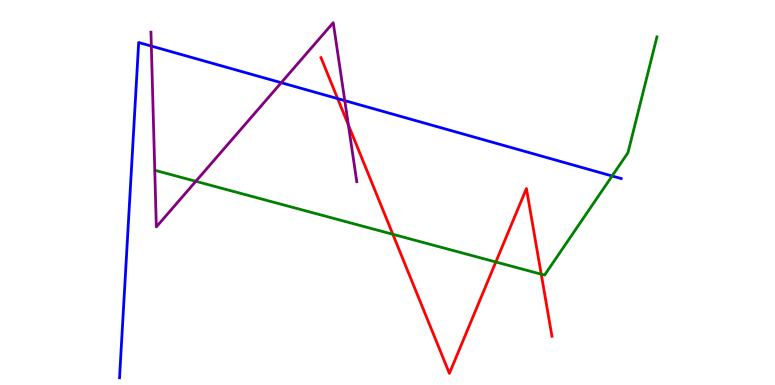[{'lines': ['blue', 'red'], 'intersections': [{'x': 4.36, 'y': 7.44}]}, {'lines': ['green', 'red'], 'intersections': [{'x': 5.07, 'y': 3.91}, {'x': 6.4, 'y': 3.2}, {'x': 6.98, 'y': 2.88}]}, {'lines': ['purple', 'red'], 'intersections': [{'x': 4.5, 'y': 6.75}]}, {'lines': ['blue', 'green'], 'intersections': [{'x': 7.9, 'y': 5.43}]}, {'lines': ['blue', 'purple'], 'intersections': [{'x': 1.95, 'y': 8.8}, {'x': 3.63, 'y': 7.85}, {'x': 4.45, 'y': 7.39}]}, {'lines': ['green', 'purple'], 'intersections': [{'x': 2.53, 'y': 5.29}]}]